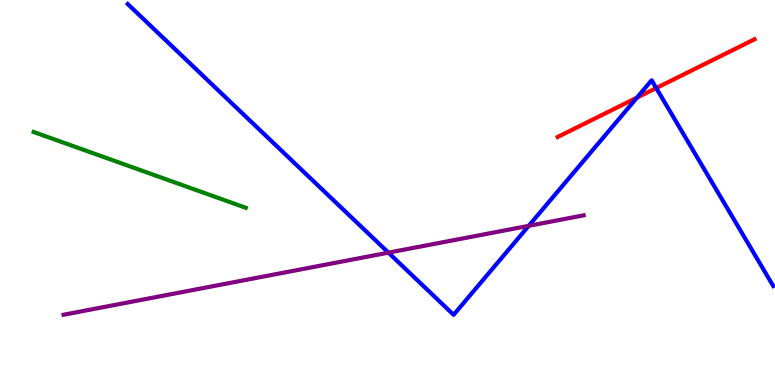[{'lines': ['blue', 'red'], 'intersections': [{'x': 8.22, 'y': 7.46}, {'x': 8.47, 'y': 7.71}]}, {'lines': ['green', 'red'], 'intersections': []}, {'lines': ['purple', 'red'], 'intersections': []}, {'lines': ['blue', 'green'], 'intersections': []}, {'lines': ['blue', 'purple'], 'intersections': [{'x': 5.01, 'y': 3.44}, {'x': 6.82, 'y': 4.13}]}, {'lines': ['green', 'purple'], 'intersections': []}]